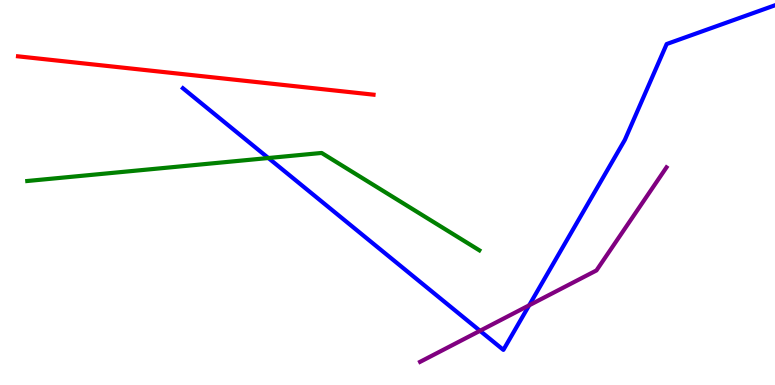[{'lines': ['blue', 'red'], 'intersections': []}, {'lines': ['green', 'red'], 'intersections': []}, {'lines': ['purple', 'red'], 'intersections': []}, {'lines': ['blue', 'green'], 'intersections': [{'x': 3.46, 'y': 5.9}]}, {'lines': ['blue', 'purple'], 'intersections': [{'x': 6.19, 'y': 1.41}, {'x': 6.83, 'y': 2.07}]}, {'lines': ['green', 'purple'], 'intersections': []}]